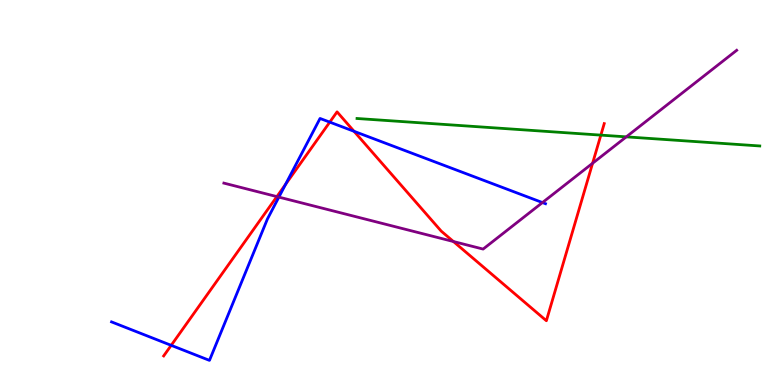[{'lines': ['blue', 'red'], 'intersections': [{'x': 2.21, 'y': 1.03}, {'x': 3.68, 'y': 5.21}, {'x': 4.26, 'y': 6.83}, {'x': 4.57, 'y': 6.59}]}, {'lines': ['green', 'red'], 'intersections': [{'x': 7.75, 'y': 6.49}]}, {'lines': ['purple', 'red'], 'intersections': [{'x': 3.57, 'y': 4.89}, {'x': 5.85, 'y': 3.73}, {'x': 7.65, 'y': 5.76}]}, {'lines': ['blue', 'green'], 'intersections': []}, {'lines': ['blue', 'purple'], 'intersections': [{'x': 3.6, 'y': 4.88}, {'x': 7.0, 'y': 4.74}]}, {'lines': ['green', 'purple'], 'intersections': [{'x': 8.08, 'y': 6.45}]}]